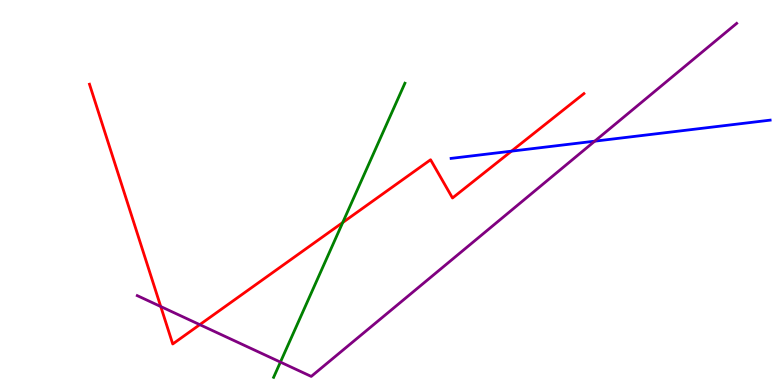[{'lines': ['blue', 'red'], 'intersections': [{'x': 6.6, 'y': 6.07}]}, {'lines': ['green', 'red'], 'intersections': [{'x': 4.42, 'y': 4.22}]}, {'lines': ['purple', 'red'], 'intersections': [{'x': 2.07, 'y': 2.04}, {'x': 2.58, 'y': 1.57}]}, {'lines': ['blue', 'green'], 'intersections': []}, {'lines': ['blue', 'purple'], 'intersections': [{'x': 7.67, 'y': 6.33}]}, {'lines': ['green', 'purple'], 'intersections': [{'x': 3.62, 'y': 0.595}]}]